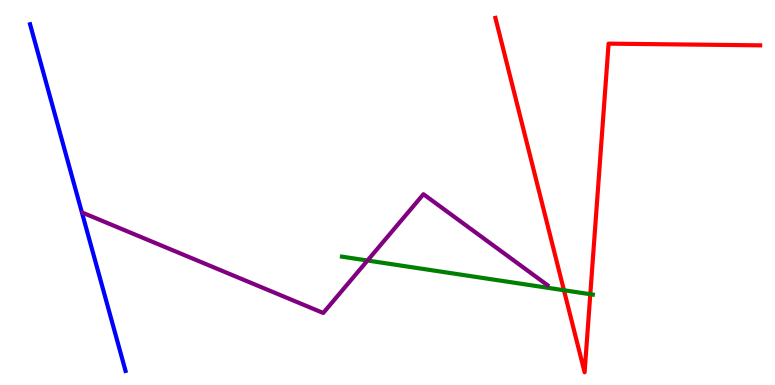[{'lines': ['blue', 'red'], 'intersections': []}, {'lines': ['green', 'red'], 'intersections': [{'x': 7.28, 'y': 2.46}, {'x': 7.62, 'y': 2.36}]}, {'lines': ['purple', 'red'], 'intersections': []}, {'lines': ['blue', 'green'], 'intersections': []}, {'lines': ['blue', 'purple'], 'intersections': []}, {'lines': ['green', 'purple'], 'intersections': [{'x': 4.74, 'y': 3.23}]}]